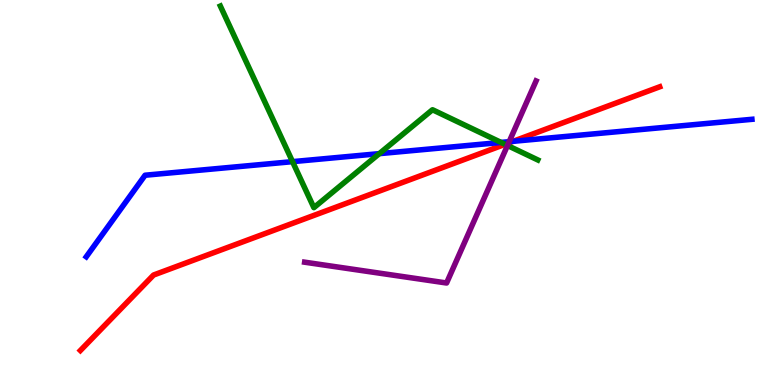[{'lines': ['blue', 'red'], 'intersections': [{'x': 6.62, 'y': 6.33}]}, {'lines': ['green', 'red'], 'intersections': [{'x': 6.52, 'y': 6.25}]}, {'lines': ['purple', 'red'], 'intersections': [{'x': 6.56, 'y': 6.29}]}, {'lines': ['blue', 'green'], 'intersections': [{'x': 3.77, 'y': 5.8}, {'x': 4.89, 'y': 6.01}, {'x': 6.47, 'y': 6.3}]}, {'lines': ['blue', 'purple'], 'intersections': [{'x': 6.57, 'y': 6.32}]}, {'lines': ['green', 'purple'], 'intersections': [{'x': 6.55, 'y': 6.22}]}]